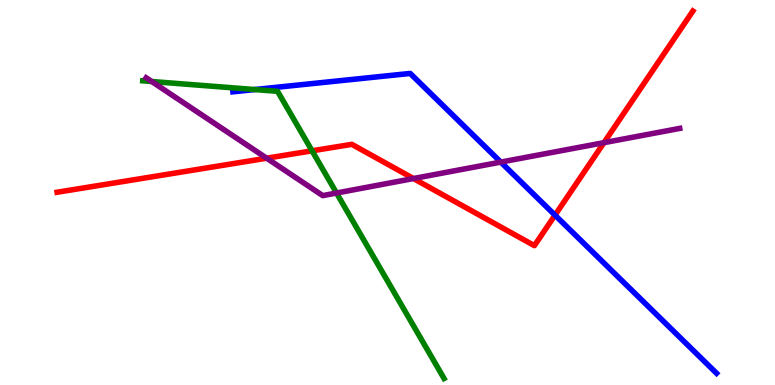[{'lines': ['blue', 'red'], 'intersections': [{'x': 7.16, 'y': 4.41}]}, {'lines': ['green', 'red'], 'intersections': [{'x': 4.03, 'y': 6.08}]}, {'lines': ['purple', 'red'], 'intersections': [{'x': 3.44, 'y': 5.89}, {'x': 5.33, 'y': 5.36}, {'x': 7.79, 'y': 6.29}]}, {'lines': ['blue', 'green'], 'intersections': [{'x': 3.29, 'y': 7.67}]}, {'lines': ['blue', 'purple'], 'intersections': [{'x': 6.46, 'y': 5.79}]}, {'lines': ['green', 'purple'], 'intersections': [{'x': 1.96, 'y': 7.88}, {'x': 4.34, 'y': 4.99}]}]